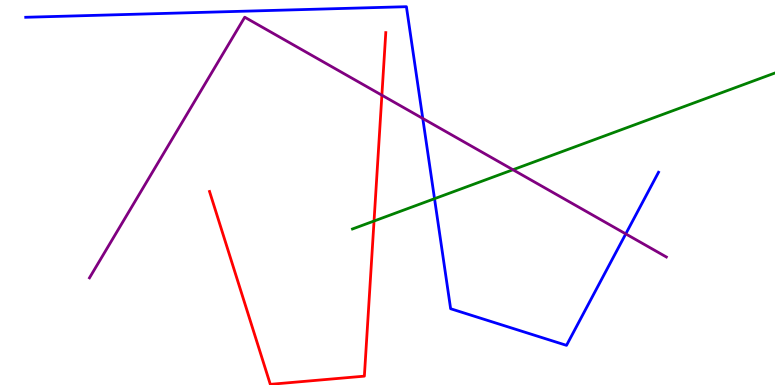[{'lines': ['blue', 'red'], 'intersections': []}, {'lines': ['green', 'red'], 'intersections': [{'x': 4.83, 'y': 4.26}]}, {'lines': ['purple', 'red'], 'intersections': [{'x': 4.93, 'y': 7.53}]}, {'lines': ['blue', 'green'], 'intersections': [{'x': 5.61, 'y': 4.84}]}, {'lines': ['blue', 'purple'], 'intersections': [{'x': 5.46, 'y': 6.92}, {'x': 8.07, 'y': 3.92}]}, {'lines': ['green', 'purple'], 'intersections': [{'x': 6.62, 'y': 5.59}]}]